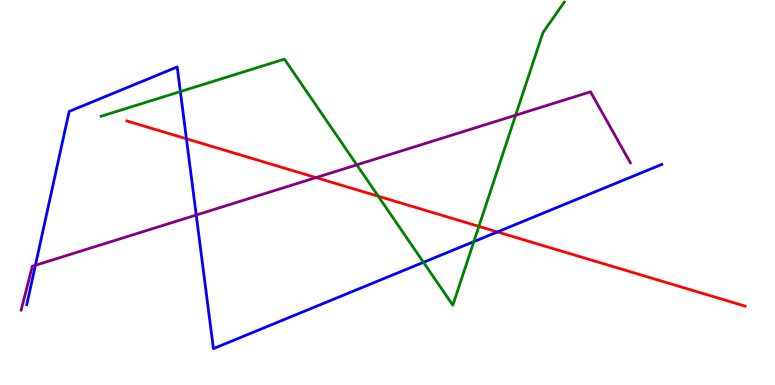[{'lines': ['blue', 'red'], 'intersections': [{'x': 2.41, 'y': 6.4}, {'x': 6.42, 'y': 3.98}]}, {'lines': ['green', 'red'], 'intersections': [{'x': 4.88, 'y': 4.9}, {'x': 6.18, 'y': 4.12}]}, {'lines': ['purple', 'red'], 'intersections': [{'x': 4.08, 'y': 5.39}]}, {'lines': ['blue', 'green'], 'intersections': [{'x': 2.33, 'y': 7.62}, {'x': 5.46, 'y': 3.19}, {'x': 6.11, 'y': 3.72}]}, {'lines': ['blue', 'purple'], 'intersections': [{'x': 0.457, 'y': 3.11}, {'x': 2.53, 'y': 4.41}]}, {'lines': ['green', 'purple'], 'intersections': [{'x': 4.6, 'y': 5.72}, {'x': 6.65, 'y': 7.01}]}]